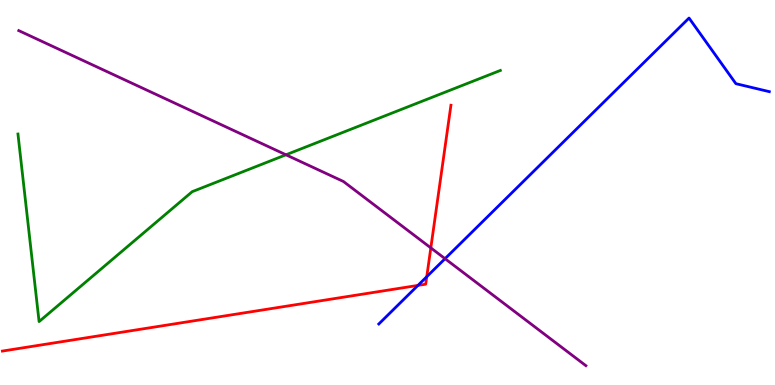[{'lines': ['blue', 'red'], 'intersections': [{'x': 5.39, 'y': 2.59}, {'x': 5.51, 'y': 2.81}]}, {'lines': ['green', 'red'], 'intersections': []}, {'lines': ['purple', 'red'], 'intersections': [{'x': 5.56, 'y': 3.56}]}, {'lines': ['blue', 'green'], 'intersections': []}, {'lines': ['blue', 'purple'], 'intersections': [{'x': 5.74, 'y': 3.28}]}, {'lines': ['green', 'purple'], 'intersections': [{'x': 3.69, 'y': 5.98}]}]